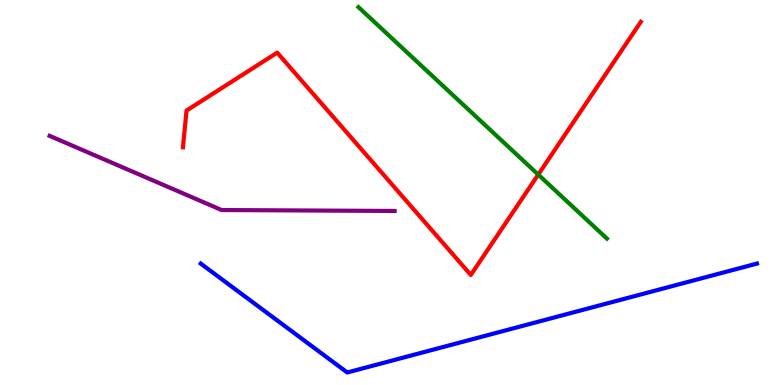[{'lines': ['blue', 'red'], 'intersections': []}, {'lines': ['green', 'red'], 'intersections': [{'x': 6.94, 'y': 5.47}]}, {'lines': ['purple', 'red'], 'intersections': []}, {'lines': ['blue', 'green'], 'intersections': []}, {'lines': ['blue', 'purple'], 'intersections': []}, {'lines': ['green', 'purple'], 'intersections': []}]